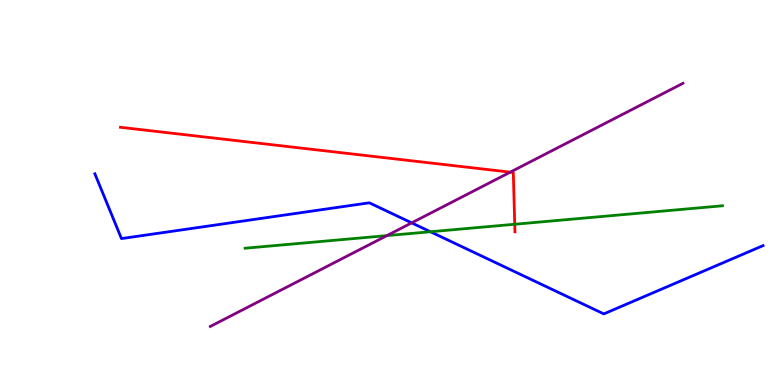[{'lines': ['blue', 'red'], 'intersections': []}, {'lines': ['green', 'red'], 'intersections': [{'x': 6.64, 'y': 4.18}]}, {'lines': ['purple', 'red'], 'intersections': [{'x': 6.58, 'y': 5.53}]}, {'lines': ['blue', 'green'], 'intersections': [{'x': 5.55, 'y': 3.98}]}, {'lines': ['blue', 'purple'], 'intersections': [{'x': 5.31, 'y': 4.21}]}, {'lines': ['green', 'purple'], 'intersections': [{'x': 4.99, 'y': 3.88}]}]